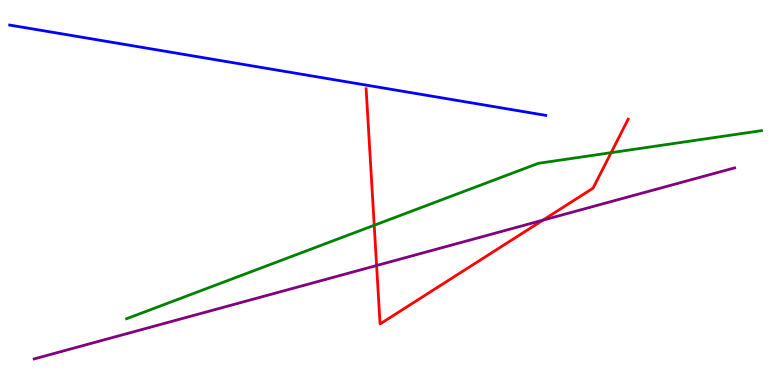[{'lines': ['blue', 'red'], 'intersections': []}, {'lines': ['green', 'red'], 'intersections': [{'x': 4.83, 'y': 4.15}, {'x': 7.89, 'y': 6.03}]}, {'lines': ['purple', 'red'], 'intersections': [{'x': 4.86, 'y': 3.1}, {'x': 7.0, 'y': 4.28}]}, {'lines': ['blue', 'green'], 'intersections': []}, {'lines': ['blue', 'purple'], 'intersections': []}, {'lines': ['green', 'purple'], 'intersections': []}]